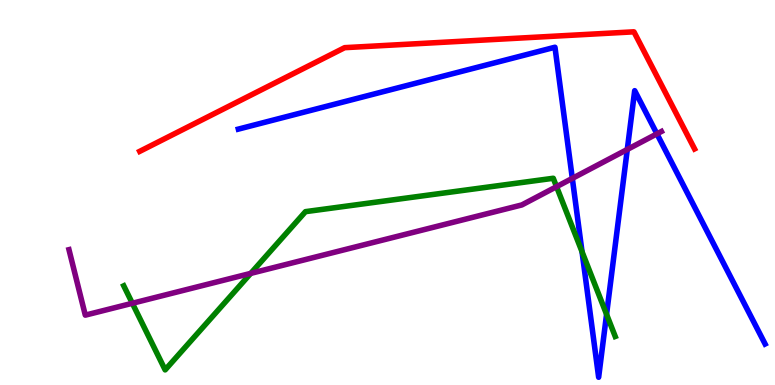[{'lines': ['blue', 'red'], 'intersections': []}, {'lines': ['green', 'red'], 'intersections': []}, {'lines': ['purple', 'red'], 'intersections': []}, {'lines': ['blue', 'green'], 'intersections': [{'x': 7.51, 'y': 3.46}, {'x': 7.83, 'y': 1.84}]}, {'lines': ['blue', 'purple'], 'intersections': [{'x': 7.38, 'y': 5.37}, {'x': 8.09, 'y': 6.12}, {'x': 8.48, 'y': 6.52}]}, {'lines': ['green', 'purple'], 'intersections': [{'x': 1.71, 'y': 2.12}, {'x': 3.24, 'y': 2.9}, {'x': 7.18, 'y': 5.15}]}]